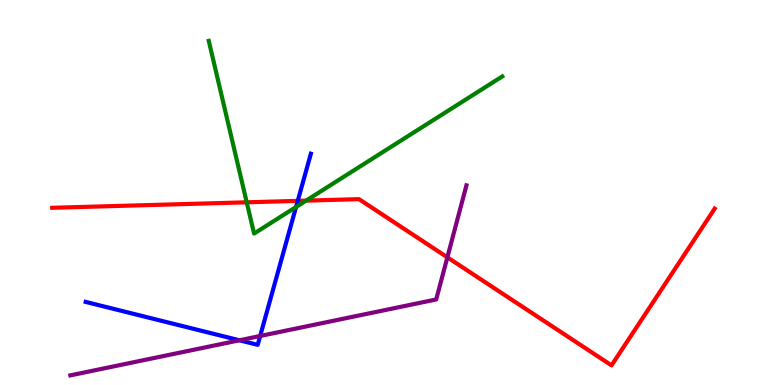[{'lines': ['blue', 'red'], 'intersections': [{'x': 3.84, 'y': 4.78}]}, {'lines': ['green', 'red'], 'intersections': [{'x': 3.18, 'y': 4.75}, {'x': 3.95, 'y': 4.79}]}, {'lines': ['purple', 'red'], 'intersections': [{'x': 5.77, 'y': 3.32}]}, {'lines': ['blue', 'green'], 'intersections': [{'x': 3.82, 'y': 4.62}]}, {'lines': ['blue', 'purple'], 'intersections': [{'x': 3.09, 'y': 1.16}, {'x': 3.36, 'y': 1.27}]}, {'lines': ['green', 'purple'], 'intersections': []}]